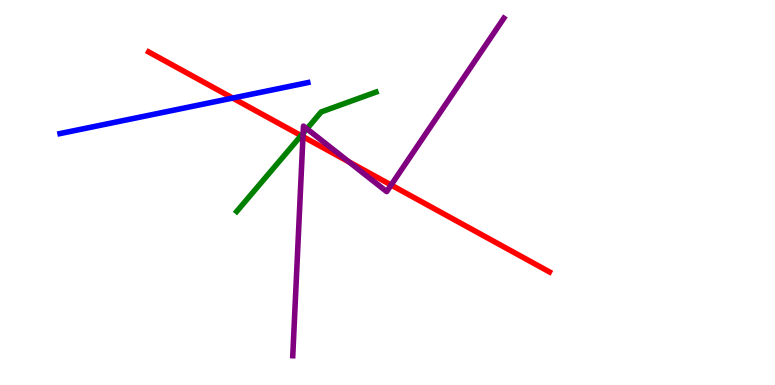[{'lines': ['blue', 'red'], 'intersections': [{'x': 3.0, 'y': 7.45}]}, {'lines': ['green', 'red'], 'intersections': [{'x': 3.89, 'y': 6.48}]}, {'lines': ['purple', 'red'], 'intersections': [{'x': 3.91, 'y': 6.45}, {'x': 4.5, 'y': 5.8}, {'x': 5.05, 'y': 5.19}]}, {'lines': ['blue', 'green'], 'intersections': []}, {'lines': ['blue', 'purple'], 'intersections': []}, {'lines': ['green', 'purple'], 'intersections': [{'x': 3.91, 'y': 6.54}, {'x': 3.96, 'y': 6.65}]}]